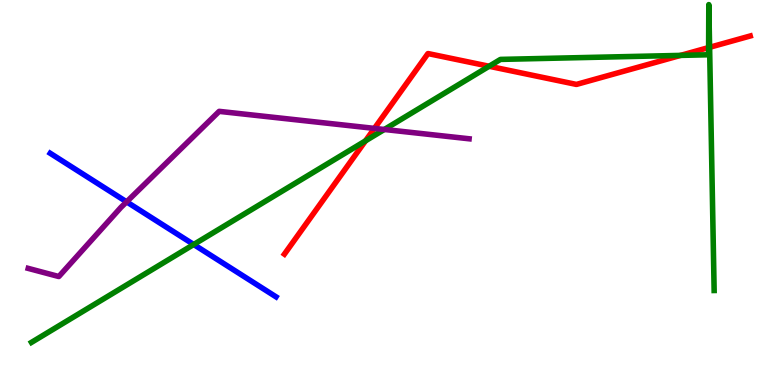[{'lines': ['blue', 'red'], 'intersections': []}, {'lines': ['green', 'red'], 'intersections': [{'x': 4.72, 'y': 6.34}, {'x': 6.31, 'y': 8.28}, {'x': 8.78, 'y': 8.56}, {'x': 9.14, 'y': 8.76}, {'x': 9.16, 'y': 8.77}]}, {'lines': ['purple', 'red'], 'intersections': [{'x': 4.83, 'y': 6.67}]}, {'lines': ['blue', 'green'], 'intersections': [{'x': 2.5, 'y': 3.65}]}, {'lines': ['blue', 'purple'], 'intersections': [{'x': 1.63, 'y': 4.76}]}, {'lines': ['green', 'purple'], 'intersections': [{'x': 4.96, 'y': 6.64}]}]